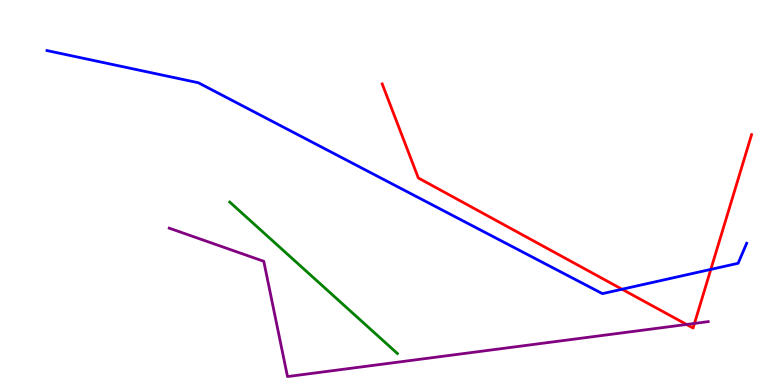[{'lines': ['blue', 'red'], 'intersections': [{'x': 8.03, 'y': 2.49}, {'x': 9.17, 'y': 3.0}]}, {'lines': ['green', 'red'], 'intersections': []}, {'lines': ['purple', 'red'], 'intersections': [{'x': 8.86, 'y': 1.57}, {'x': 8.96, 'y': 1.6}]}, {'lines': ['blue', 'green'], 'intersections': []}, {'lines': ['blue', 'purple'], 'intersections': []}, {'lines': ['green', 'purple'], 'intersections': []}]